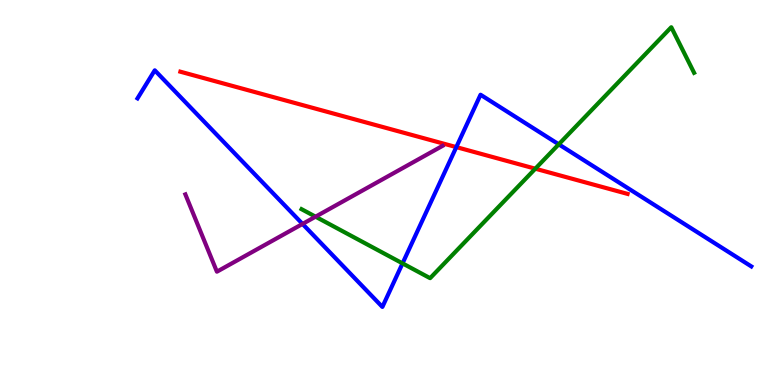[{'lines': ['blue', 'red'], 'intersections': [{'x': 5.89, 'y': 6.18}]}, {'lines': ['green', 'red'], 'intersections': [{'x': 6.91, 'y': 5.62}]}, {'lines': ['purple', 'red'], 'intersections': []}, {'lines': ['blue', 'green'], 'intersections': [{'x': 5.19, 'y': 3.16}, {'x': 7.21, 'y': 6.25}]}, {'lines': ['blue', 'purple'], 'intersections': [{'x': 3.9, 'y': 4.18}]}, {'lines': ['green', 'purple'], 'intersections': [{'x': 4.07, 'y': 4.37}]}]